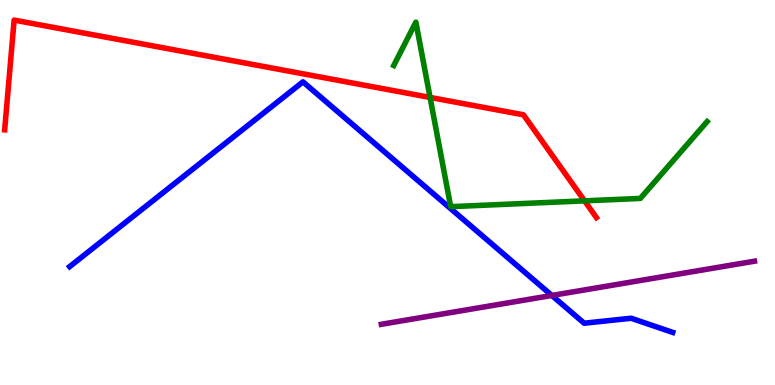[{'lines': ['blue', 'red'], 'intersections': []}, {'lines': ['green', 'red'], 'intersections': [{'x': 5.55, 'y': 7.47}, {'x': 7.54, 'y': 4.78}]}, {'lines': ['purple', 'red'], 'intersections': []}, {'lines': ['blue', 'green'], 'intersections': []}, {'lines': ['blue', 'purple'], 'intersections': [{'x': 7.12, 'y': 2.33}]}, {'lines': ['green', 'purple'], 'intersections': []}]